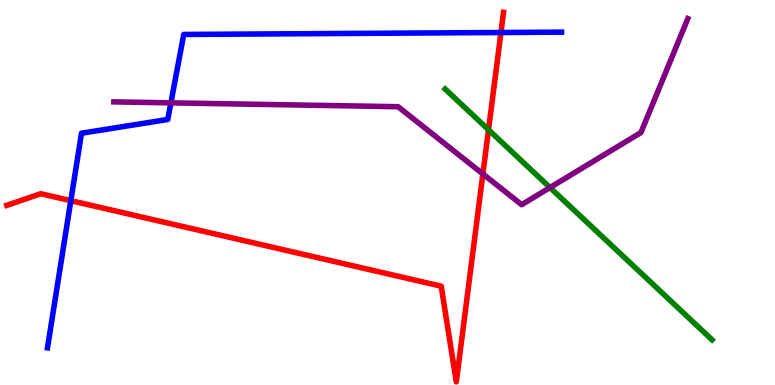[{'lines': ['blue', 'red'], 'intersections': [{'x': 0.914, 'y': 4.79}, {'x': 6.46, 'y': 9.16}]}, {'lines': ['green', 'red'], 'intersections': [{'x': 6.3, 'y': 6.63}]}, {'lines': ['purple', 'red'], 'intersections': [{'x': 6.23, 'y': 5.48}]}, {'lines': ['blue', 'green'], 'intersections': []}, {'lines': ['blue', 'purple'], 'intersections': [{'x': 2.21, 'y': 7.33}]}, {'lines': ['green', 'purple'], 'intersections': [{'x': 7.1, 'y': 5.13}]}]